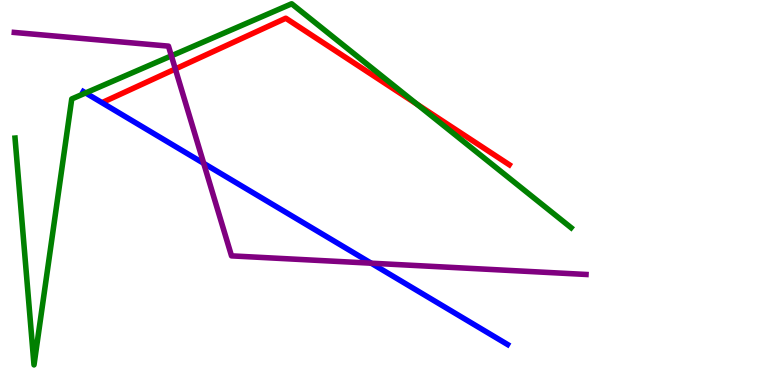[{'lines': ['blue', 'red'], 'intersections': []}, {'lines': ['green', 'red'], 'intersections': [{'x': 5.38, 'y': 7.29}]}, {'lines': ['purple', 'red'], 'intersections': [{'x': 2.26, 'y': 8.21}]}, {'lines': ['blue', 'green'], 'intersections': [{'x': 1.1, 'y': 7.59}]}, {'lines': ['blue', 'purple'], 'intersections': [{'x': 2.63, 'y': 5.76}, {'x': 4.79, 'y': 3.16}]}, {'lines': ['green', 'purple'], 'intersections': [{'x': 2.21, 'y': 8.55}]}]